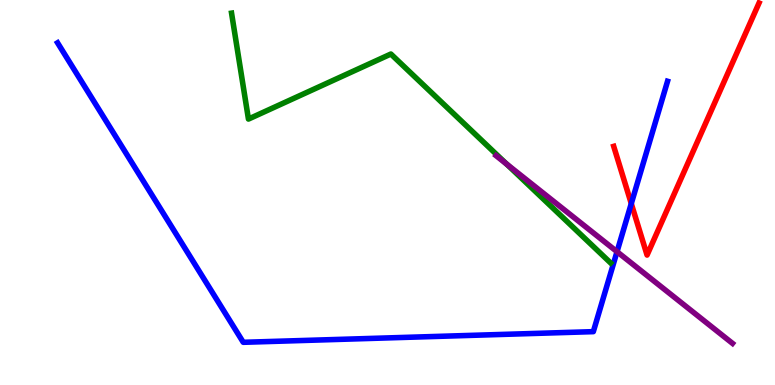[{'lines': ['blue', 'red'], 'intersections': [{'x': 8.15, 'y': 4.71}]}, {'lines': ['green', 'red'], 'intersections': []}, {'lines': ['purple', 'red'], 'intersections': []}, {'lines': ['blue', 'green'], 'intersections': []}, {'lines': ['blue', 'purple'], 'intersections': [{'x': 7.96, 'y': 3.46}]}, {'lines': ['green', 'purple'], 'intersections': [{'x': 6.54, 'y': 5.74}]}]